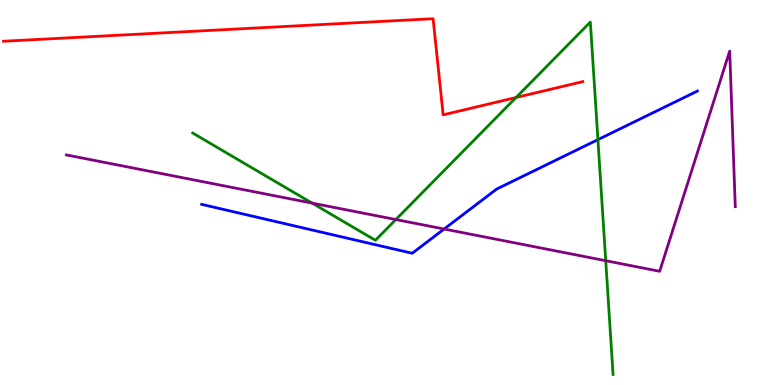[{'lines': ['blue', 'red'], 'intersections': []}, {'lines': ['green', 'red'], 'intersections': [{'x': 6.66, 'y': 7.47}]}, {'lines': ['purple', 'red'], 'intersections': []}, {'lines': ['blue', 'green'], 'intersections': [{'x': 7.72, 'y': 6.37}]}, {'lines': ['blue', 'purple'], 'intersections': [{'x': 5.73, 'y': 4.05}]}, {'lines': ['green', 'purple'], 'intersections': [{'x': 4.03, 'y': 4.72}, {'x': 5.11, 'y': 4.3}, {'x': 7.82, 'y': 3.23}]}]